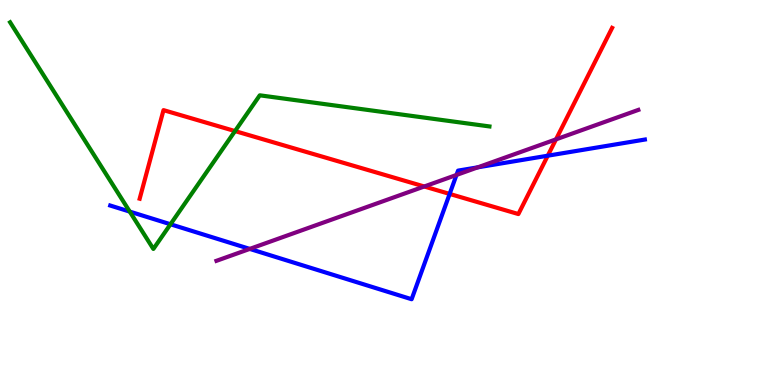[{'lines': ['blue', 'red'], 'intersections': [{'x': 5.8, 'y': 4.96}, {'x': 7.07, 'y': 5.96}]}, {'lines': ['green', 'red'], 'intersections': [{'x': 3.03, 'y': 6.6}]}, {'lines': ['purple', 'red'], 'intersections': [{'x': 5.47, 'y': 5.16}, {'x': 7.17, 'y': 6.38}]}, {'lines': ['blue', 'green'], 'intersections': [{'x': 1.67, 'y': 4.5}, {'x': 2.2, 'y': 4.18}]}, {'lines': ['blue', 'purple'], 'intersections': [{'x': 3.22, 'y': 3.53}, {'x': 5.89, 'y': 5.46}, {'x': 6.16, 'y': 5.65}]}, {'lines': ['green', 'purple'], 'intersections': []}]